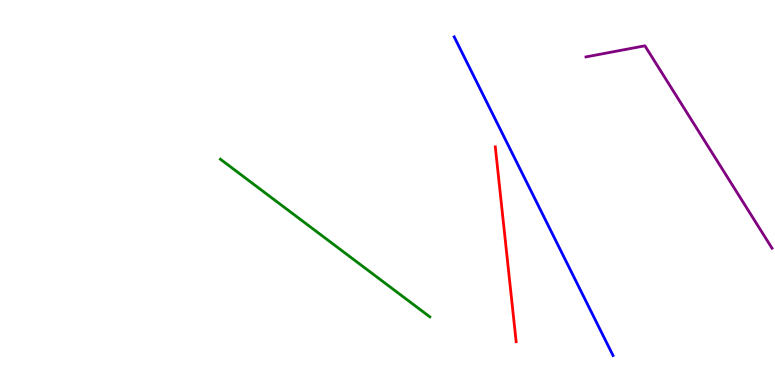[{'lines': ['blue', 'red'], 'intersections': []}, {'lines': ['green', 'red'], 'intersections': []}, {'lines': ['purple', 'red'], 'intersections': []}, {'lines': ['blue', 'green'], 'intersections': []}, {'lines': ['blue', 'purple'], 'intersections': []}, {'lines': ['green', 'purple'], 'intersections': []}]